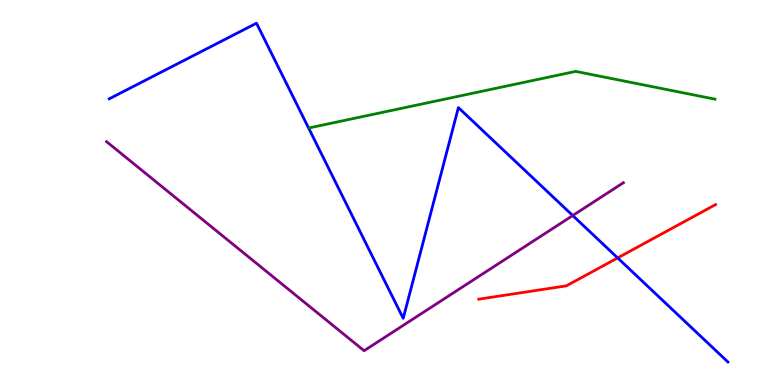[{'lines': ['blue', 'red'], 'intersections': [{'x': 7.97, 'y': 3.3}]}, {'lines': ['green', 'red'], 'intersections': []}, {'lines': ['purple', 'red'], 'intersections': []}, {'lines': ['blue', 'green'], 'intersections': []}, {'lines': ['blue', 'purple'], 'intersections': [{'x': 7.39, 'y': 4.4}]}, {'lines': ['green', 'purple'], 'intersections': []}]